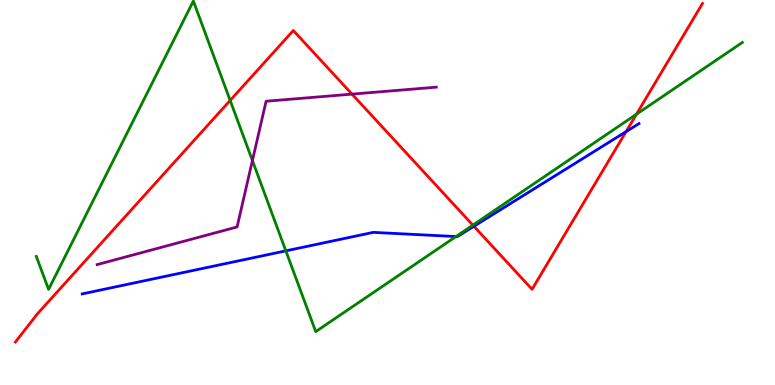[{'lines': ['blue', 'red'], 'intersections': [{'x': 6.11, 'y': 4.12}, {'x': 8.08, 'y': 6.58}]}, {'lines': ['green', 'red'], 'intersections': [{'x': 2.97, 'y': 7.39}, {'x': 6.1, 'y': 4.15}, {'x': 8.21, 'y': 7.03}]}, {'lines': ['purple', 'red'], 'intersections': [{'x': 4.54, 'y': 7.56}]}, {'lines': ['blue', 'green'], 'intersections': [{'x': 3.69, 'y': 3.48}, {'x': 5.88, 'y': 3.86}]}, {'lines': ['blue', 'purple'], 'intersections': []}, {'lines': ['green', 'purple'], 'intersections': [{'x': 3.26, 'y': 5.83}]}]